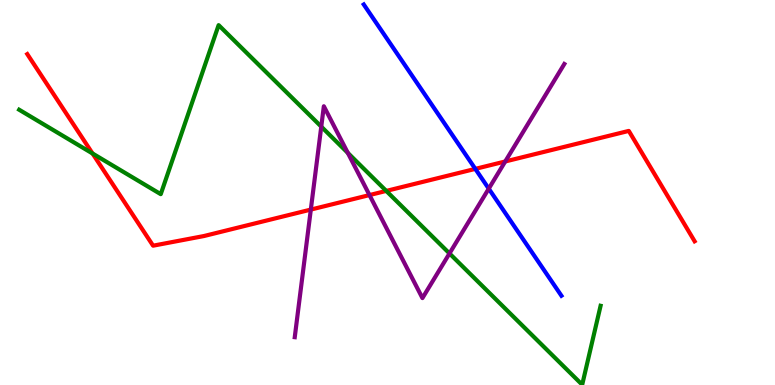[{'lines': ['blue', 'red'], 'intersections': [{'x': 6.13, 'y': 5.61}]}, {'lines': ['green', 'red'], 'intersections': [{'x': 1.19, 'y': 6.01}, {'x': 4.98, 'y': 5.04}]}, {'lines': ['purple', 'red'], 'intersections': [{'x': 4.01, 'y': 4.56}, {'x': 4.77, 'y': 4.93}, {'x': 6.52, 'y': 5.81}]}, {'lines': ['blue', 'green'], 'intersections': []}, {'lines': ['blue', 'purple'], 'intersections': [{'x': 6.31, 'y': 5.1}]}, {'lines': ['green', 'purple'], 'intersections': [{'x': 4.15, 'y': 6.71}, {'x': 4.49, 'y': 6.03}, {'x': 5.8, 'y': 3.42}]}]